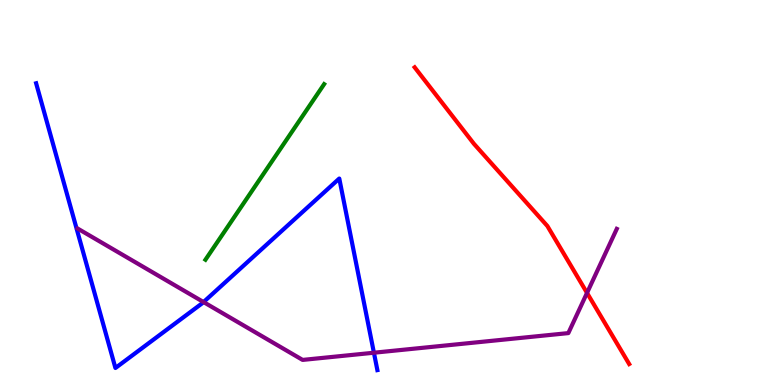[{'lines': ['blue', 'red'], 'intersections': []}, {'lines': ['green', 'red'], 'intersections': []}, {'lines': ['purple', 'red'], 'intersections': [{'x': 7.57, 'y': 2.39}]}, {'lines': ['blue', 'green'], 'intersections': []}, {'lines': ['blue', 'purple'], 'intersections': [{'x': 2.63, 'y': 2.15}, {'x': 4.82, 'y': 0.838}]}, {'lines': ['green', 'purple'], 'intersections': []}]